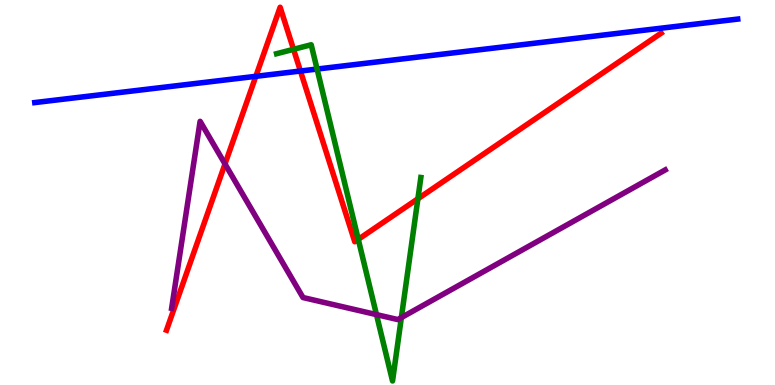[{'lines': ['blue', 'red'], 'intersections': [{'x': 3.3, 'y': 8.02}, {'x': 3.88, 'y': 8.16}]}, {'lines': ['green', 'red'], 'intersections': [{'x': 3.79, 'y': 8.72}, {'x': 4.62, 'y': 3.78}, {'x': 5.39, 'y': 4.84}]}, {'lines': ['purple', 'red'], 'intersections': [{'x': 2.9, 'y': 5.74}]}, {'lines': ['blue', 'green'], 'intersections': [{'x': 4.09, 'y': 8.21}]}, {'lines': ['blue', 'purple'], 'intersections': []}, {'lines': ['green', 'purple'], 'intersections': [{'x': 4.86, 'y': 1.83}, {'x': 5.18, 'y': 1.75}]}]